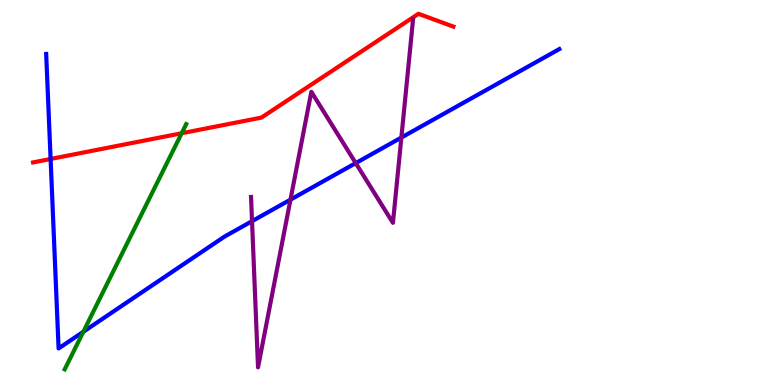[{'lines': ['blue', 'red'], 'intersections': [{'x': 0.653, 'y': 5.87}]}, {'lines': ['green', 'red'], 'intersections': [{'x': 2.34, 'y': 6.54}]}, {'lines': ['purple', 'red'], 'intersections': []}, {'lines': ['blue', 'green'], 'intersections': [{'x': 1.08, 'y': 1.38}]}, {'lines': ['blue', 'purple'], 'intersections': [{'x': 3.25, 'y': 4.26}, {'x': 3.75, 'y': 4.81}, {'x': 4.59, 'y': 5.76}, {'x': 5.18, 'y': 6.43}]}, {'lines': ['green', 'purple'], 'intersections': []}]